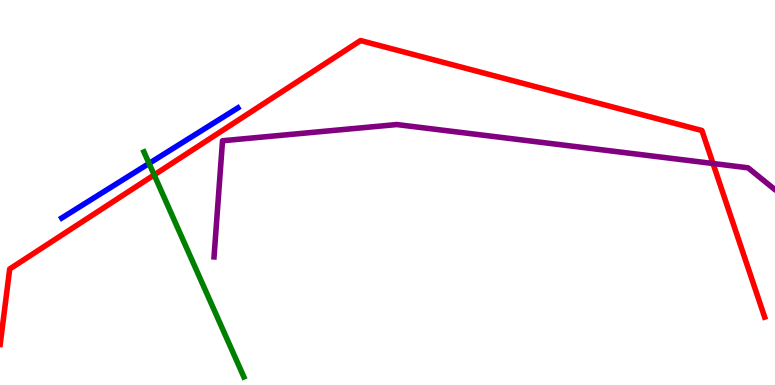[{'lines': ['blue', 'red'], 'intersections': []}, {'lines': ['green', 'red'], 'intersections': [{'x': 1.99, 'y': 5.46}]}, {'lines': ['purple', 'red'], 'intersections': [{'x': 9.2, 'y': 5.75}]}, {'lines': ['blue', 'green'], 'intersections': [{'x': 1.92, 'y': 5.76}]}, {'lines': ['blue', 'purple'], 'intersections': []}, {'lines': ['green', 'purple'], 'intersections': []}]